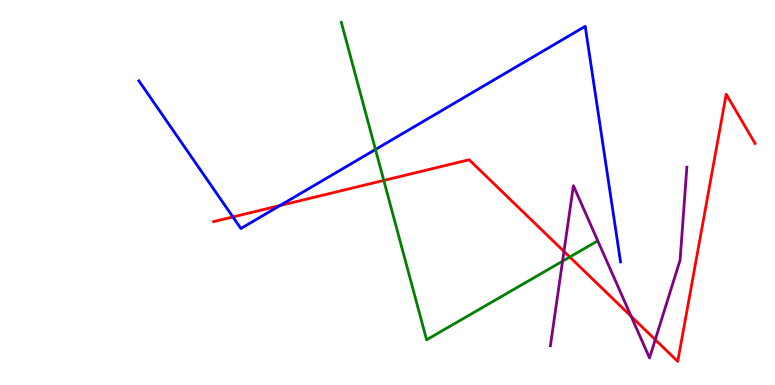[{'lines': ['blue', 'red'], 'intersections': [{'x': 3.01, 'y': 4.36}, {'x': 3.61, 'y': 4.66}]}, {'lines': ['green', 'red'], 'intersections': [{'x': 4.95, 'y': 5.31}, {'x': 7.35, 'y': 3.32}]}, {'lines': ['purple', 'red'], 'intersections': [{'x': 7.28, 'y': 3.47}, {'x': 8.14, 'y': 1.78}, {'x': 8.45, 'y': 1.18}]}, {'lines': ['blue', 'green'], 'intersections': [{'x': 4.84, 'y': 6.12}]}, {'lines': ['blue', 'purple'], 'intersections': []}, {'lines': ['green', 'purple'], 'intersections': [{'x': 7.26, 'y': 3.22}]}]